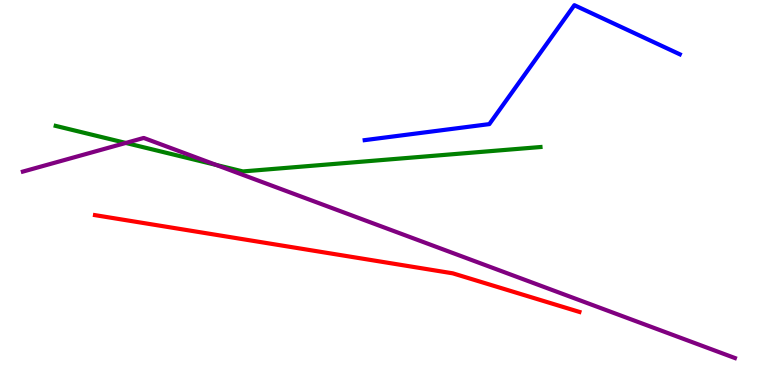[{'lines': ['blue', 'red'], 'intersections': []}, {'lines': ['green', 'red'], 'intersections': []}, {'lines': ['purple', 'red'], 'intersections': []}, {'lines': ['blue', 'green'], 'intersections': []}, {'lines': ['blue', 'purple'], 'intersections': []}, {'lines': ['green', 'purple'], 'intersections': [{'x': 1.62, 'y': 6.29}, {'x': 2.79, 'y': 5.72}]}]